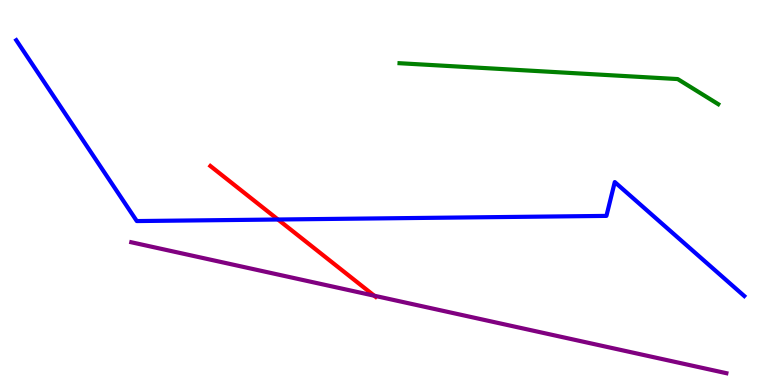[{'lines': ['blue', 'red'], 'intersections': [{'x': 3.59, 'y': 4.3}]}, {'lines': ['green', 'red'], 'intersections': []}, {'lines': ['purple', 'red'], 'intersections': [{'x': 4.83, 'y': 2.32}]}, {'lines': ['blue', 'green'], 'intersections': []}, {'lines': ['blue', 'purple'], 'intersections': []}, {'lines': ['green', 'purple'], 'intersections': []}]